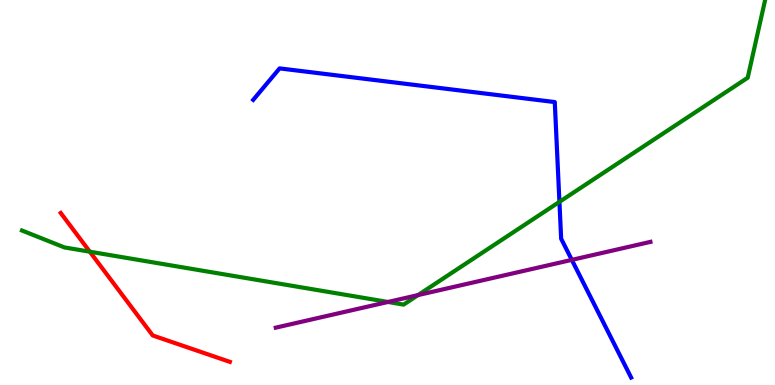[{'lines': ['blue', 'red'], 'intersections': []}, {'lines': ['green', 'red'], 'intersections': [{'x': 1.16, 'y': 3.46}]}, {'lines': ['purple', 'red'], 'intersections': []}, {'lines': ['blue', 'green'], 'intersections': [{'x': 7.22, 'y': 4.76}]}, {'lines': ['blue', 'purple'], 'intersections': [{'x': 7.38, 'y': 3.25}]}, {'lines': ['green', 'purple'], 'intersections': [{'x': 5.01, 'y': 2.16}, {'x': 5.39, 'y': 2.34}]}]